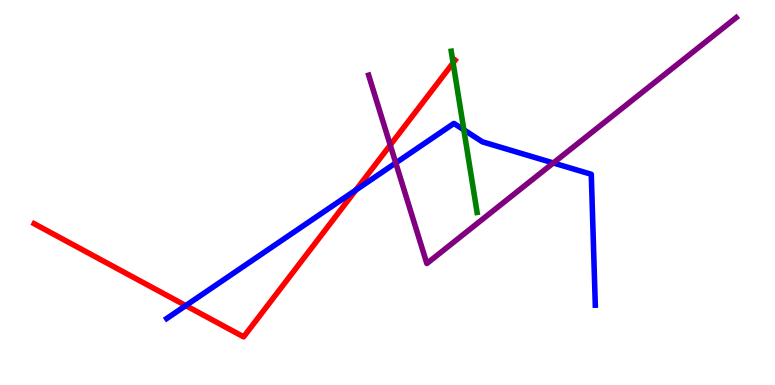[{'lines': ['blue', 'red'], 'intersections': [{'x': 2.4, 'y': 2.06}, {'x': 4.59, 'y': 5.06}]}, {'lines': ['green', 'red'], 'intersections': [{'x': 5.85, 'y': 8.37}]}, {'lines': ['purple', 'red'], 'intersections': [{'x': 5.04, 'y': 6.23}]}, {'lines': ['blue', 'green'], 'intersections': [{'x': 5.99, 'y': 6.63}]}, {'lines': ['blue', 'purple'], 'intersections': [{'x': 5.11, 'y': 5.77}, {'x': 7.14, 'y': 5.77}]}, {'lines': ['green', 'purple'], 'intersections': []}]